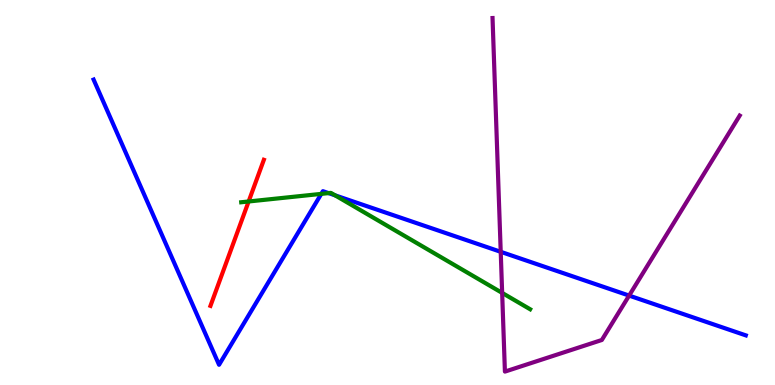[{'lines': ['blue', 'red'], 'intersections': []}, {'lines': ['green', 'red'], 'intersections': [{'x': 3.21, 'y': 4.77}]}, {'lines': ['purple', 'red'], 'intersections': []}, {'lines': ['blue', 'green'], 'intersections': [{'x': 4.15, 'y': 4.96}, {'x': 4.24, 'y': 4.98}, {'x': 4.32, 'y': 4.93}]}, {'lines': ['blue', 'purple'], 'intersections': [{'x': 6.46, 'y': 3.46}, {'x': 8.12, 'y': 2.32}]}, {'lines': ['green', 'purple'], 'intersections': [{'x': 6.48, 'y': 2.39}]}]